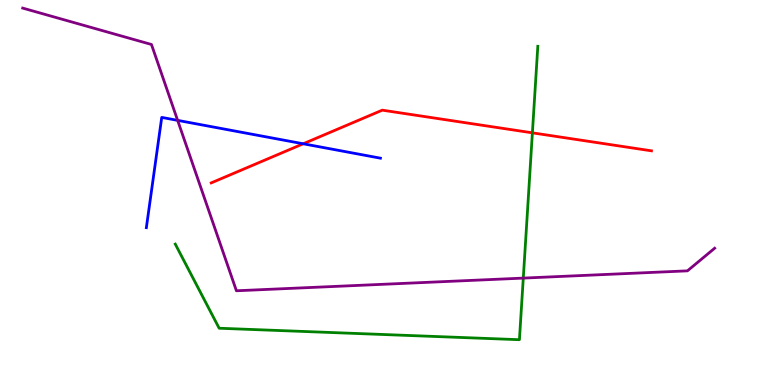[{'lines': ['blue', 'red'], 'intersections': [{'x': 3.91, 'y': 6.27}]}, {'lines': ['green', 'red'], 'intersections': [{'x': 6.87, 'y': 6.55}]}, {'lines': ['purple', 'red'], 'intersections': []}, {'lines': ['blue', 'green'], 'intersections': []}, {'lines': ['blue', 'purple'], 'intersections': [{'x': 2.29, 'y': 6.87}]}, {'lines': ['green', 'purple'], 'intersections': [{'x': 6.75, 'y': 2.78}]}]